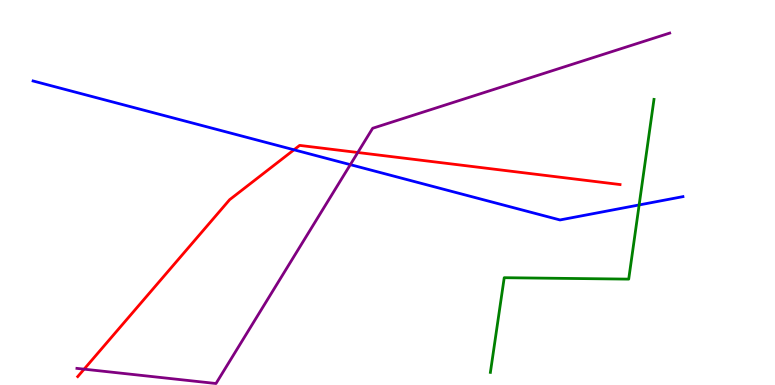[{'lines': ['blue', 'red'], 'intersections': [{'x': 3.79, 'y': 6.11}]}, {'lines': ['green', 'red'], 'intersections': []}, {'lines': ['purple', 'red'], 'intersections': [{'x': 1.09, 'y': 0.411}, {'x': 4.62, 'y': 6.04}]}, {'lines': ['blue', 'green'], 'intersections': [{'x': 8.25, 'y': 4.68}]}, {'lines': ['blue', 'purple'], 'intersections': [{'x': 4.52, 'y': 5.72}]}, {'lines': ['green', 'purple'], 'intersections': []}]